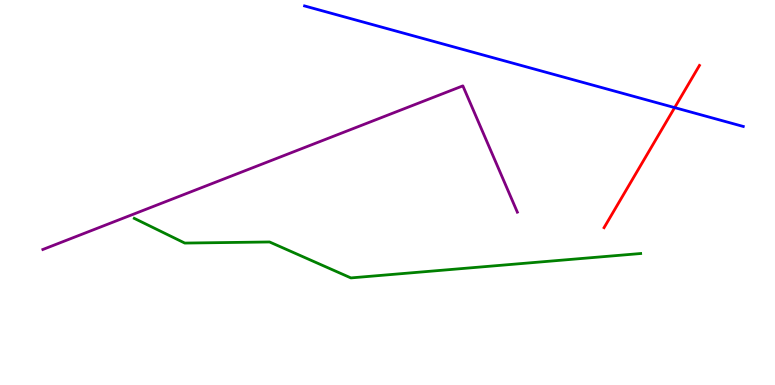[{'lines': ['blue', 'red'], 'intersections': [{'x': 8.71, 'y': 7.21}]}, {'lines': ['green', 'red'], 'intersections': []}, {'lines': ['purple', 'red'], 'intersections': []}, {'lines': ['blue', 'green'], 'intersections': []}, {'lines': ['blue', 'purple'], 'intersections': []}, {'lines': ['green', 'purple'], 'intersections': []}]